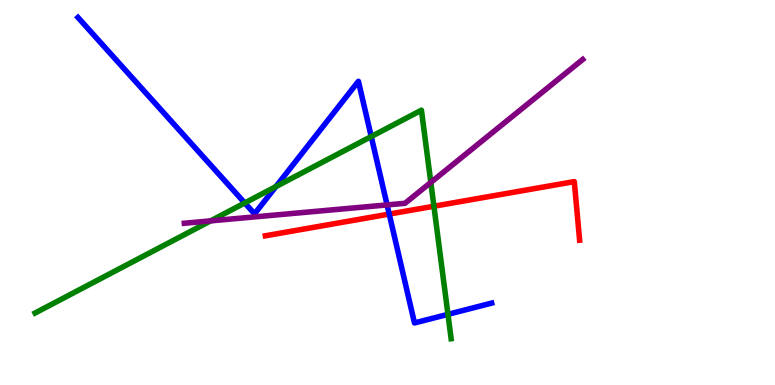[{'lines': ['blue', 'red'], 'intersections': [{'x': 5.02, 'y': 4.44}]}, {'lines': ['green', 'red'], 'intersections': [{'x': 5.6, 'y': 4.64}]}, {'lines': ['purple', 'red'], 'intersections': []}, {'lines': ['blue', 'green'], 'intersections': [{'x': 3.16, 'y': 4.73}, {'x': 3.56, 'y': 5.15}, {'x': 4.79, 'y': 6.45}, {'x': 5.78, 'y': 1.84}]}, {'lines': ['blue', 'purple'], 'intersections': [{'x': 4.99, 'y': 4.68}]}, {'lines': ['green', 'purple'], 'intersections': [{'x': 2.72, 'y': 4.26}, {'x': 5.56, 'y': 5.26}]}]